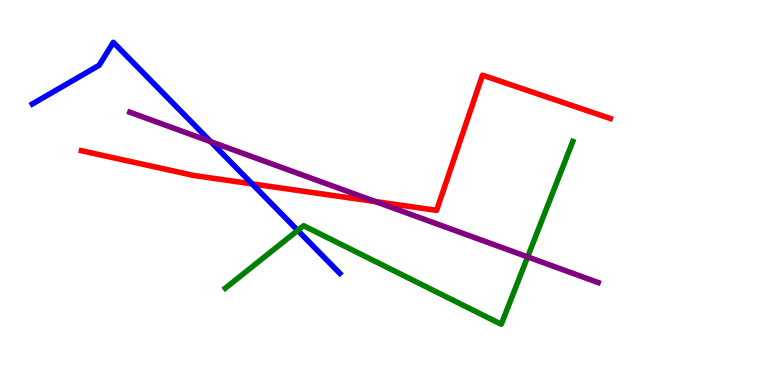[{'lines': ['blue', 'red'], 'intersections': [{'x': 3.25, 'y': 5.22}]}, {'lines': ['green', 'red'], 'intersections': []}, {'lines': ['purple', 'red'], 'intersections': [{'x': 4.85, 'y': 4.76}]}, {'lines': ['blue', 'green'], 'intersections': [{'x': 3.84, 'y': 4.02}]}, {'lines': ['blue', 'purple'], 'intersections': [{'x': 2.72, 'y': 6.32}]}, {'lines': ['green', 'purple'], 'intersections': [{'x': 6.81, 'y': 3.33}]}]